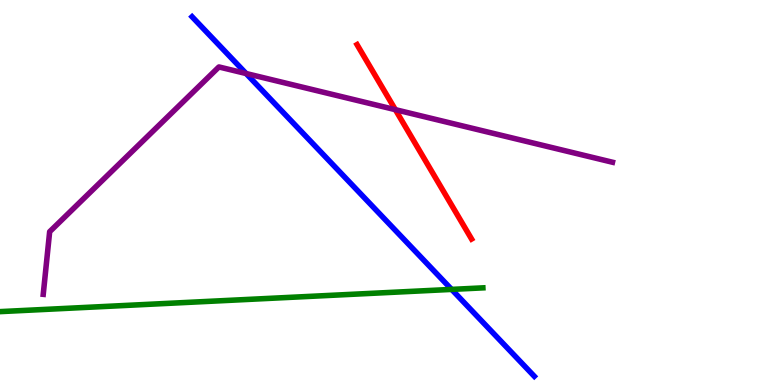[{'lines': ['blue', 'red'], 'intersections': []}, {'lines': ['green', 'red'], 'intersections': []}, {'lines': ['purple', 'red'], 'intersections': [{'x': 5.1, 'y': 7.15}]}, {'lines': ['blue', 'green'], 'intersections': [{'x': 5.83, 'y': 2.48}]}, {'lines': ['blue', 'purple'], 'intersections': [{'x': 3.18, 'y': 8.09}]}, {'lines': ['green', 'purple'], 'intersections': []}]